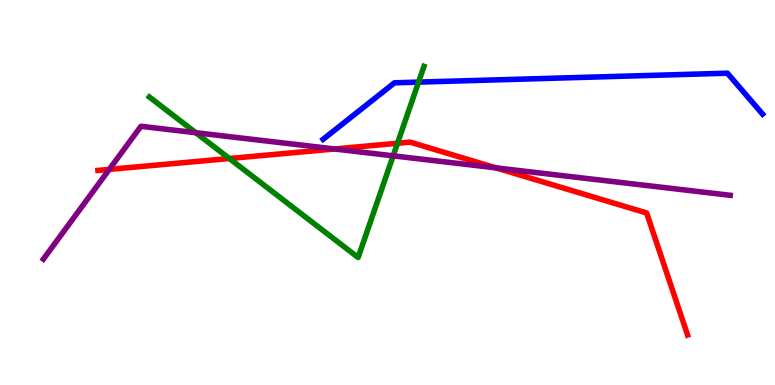[{'lines': ['blue', 'red'], 'intersections': []}, {'lines': ['green', 'red'], 'intersections': [{'x': 2.96, 'y': 5.88}, {'x': 5.13, 'y': 6.28}]}, {'lines': ['purple', 'red'], 'intersections': [{'x': 1.41, 'y': 5.6}, {'x': 4.32, 'y': 6.13}, {'x': 6.4, 'y': 5.64}]}, {'lines': ['blue', 'green'], 'intersections': [{'x': 5.4, 'y': 7.87}]}, {'lines': ['blue', 'purple'], 'intersections': []}, {'lines': ['green', 'purple'], 'intersections': [{'x': 2.53, 'y': 6.55}, {'x': 5.07, 'y': 5.95}]}]